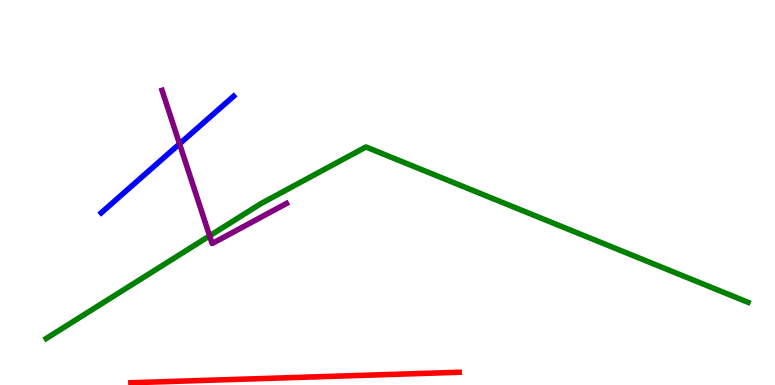[{'lines': ['blue', 'red'], 'intersections': []}, {'lines': ['green', 'red'], 'intersections': []}, {'lines': ['purple', 'red'], 'intersections': []}, {'lines': ['blue', 'green'], 'intersections': []}, {'lines': ['blue', 'purple'], 'intersections': [{'x': 2.32, 'y': 6.26}]}, {'lines': ['green', 'purple'], 'intersections': [{'x': 2.7, 'y': 3.87}]}]